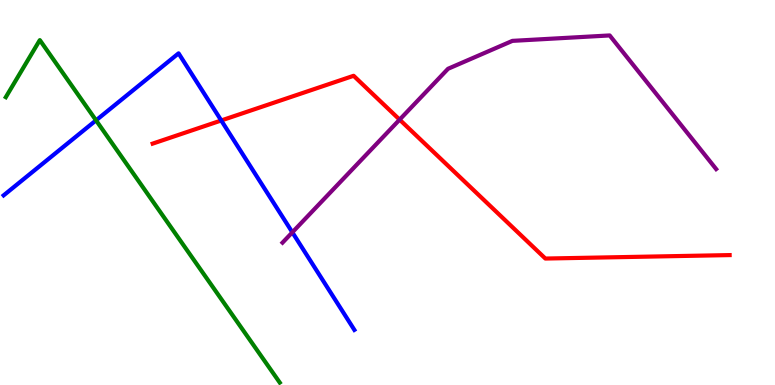[{'lines': ['blue', 'red'], 'intersections': [{'x': 2.85, 'y': 6.87}]}, {'lines': ['green', 'red'], 'intersections': []}, {'lines': ['purple', 'red'], 'intersections': [{'x': 5.16, 'y': 6.89}]}, {'lines': ['blue', 'green'], 'intersections': [{'x': 1.24, 'y': 6.87}]}, {'lines': ['blue', 'purple'], 'intersections': [{'x': 3.77, 'y': 3.97}]}, {'lines': ['green', 'purple'], 'intersections': []}]